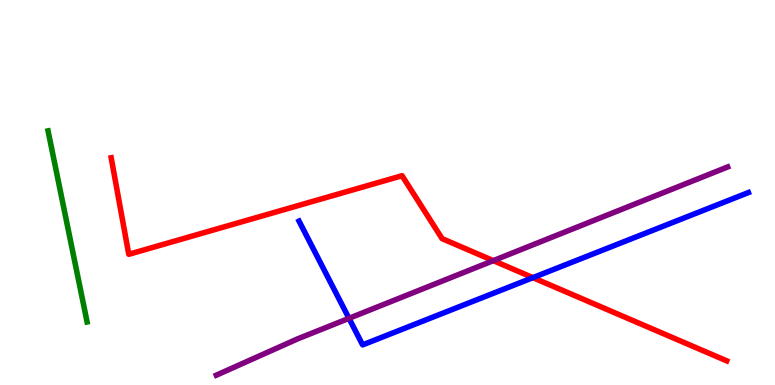[{'lines': ['blue', 'red'], 'intersections': [{'x': 6.88, 'y': 2.79}]}, {'lines': ['green', 'red'], 'intersections': []}, {'lines': ['purple', 'red'], 'intersections': [{'x': 6.37, 'y': 3.23}]}, {'lines': ['blue', 'green'], 'intersections': []}, {'lines': ['blue', 'purple'], 'intersections': [{'x': 4.5, 'y': 1.73}]}, {'lines': ['green', 'purple'], 'intersections': []}]